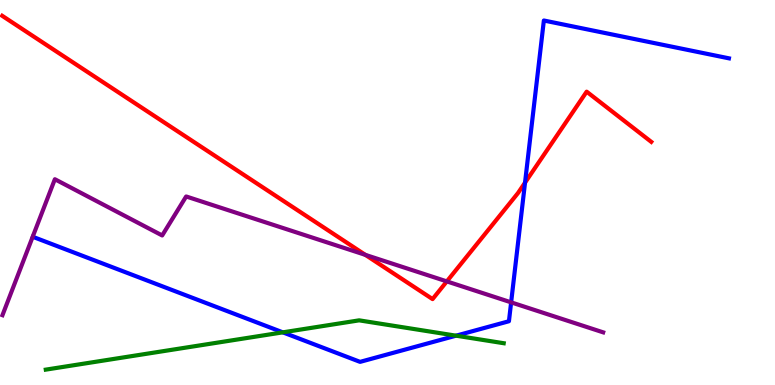[{'lines': ['blue', 'red'], 'intersections': [{'x': 6.77, 'y': 5.26}]}, {'lines': ['green', 'red'], 'intersections': []}, {'lines': ['purple', 'red'], 'intersections': [{'x': 4.71, 'y': 3.38}, {'x': 5.77, 'y': 2.69}]}, {'lines': ['blue', 'green'], 'intersections': [{'x': 3.65, 'y': 1.37}, {'x': 5.88, 'y': 1.28}]}, {'lines': ['blue', 'purple'], 'intersections': [{'x': 6.6, 'y': 2.15}]}, {'lines': ['green', 'purple'], 'intersections': []}]